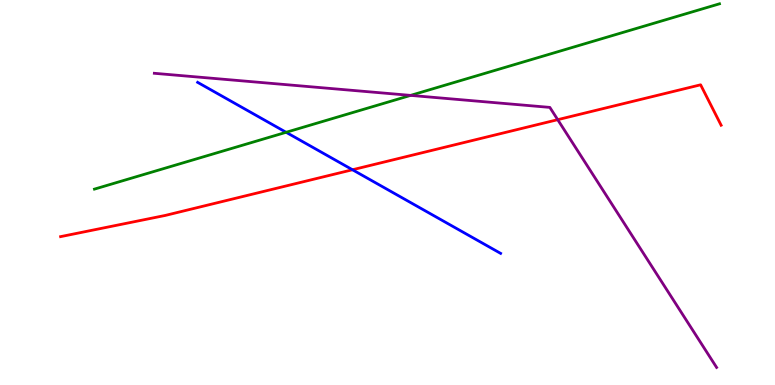[{'lines': ['blue', 'red'], 'intersections': [{'x': 4.55, 'y': 5.59}]}, {'lines': ['green', 'red'], 'intersections': []}, {'lines': ['purple', 'red'], 'intersections': [{'x': 7.2, 'y': 6.89}]}, {'lines': ['blue', 'green'], 'intersections': [{'x': 3.69, 'y': 6.56}]}, {'lines': ['blue', 'purple'], 'intersections': []}, {'lines': ['green', 'purple'], 'intersections': [{'x': 5.3, 'y': 7.52}]}]